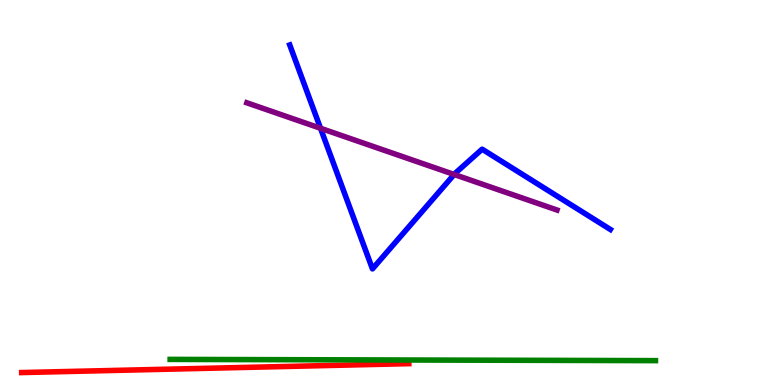[{'lines': ['blue', 'red'], 'intersections': []}, {'lines': ['green', 'red'], 'intersections': []}, {'lines': ['purple', 'red'], 'intersections': []}, {'lines': ['blue', 'green'], 'intersections': []}, {'lines': ['blue', 'purple'], 'intersections': [{'x': 4.14, 'y': 6.67}, {'x': 5.86, 'y': 5.47}]}, {'lines': ['green', 'purple'], 'intersections': []}]